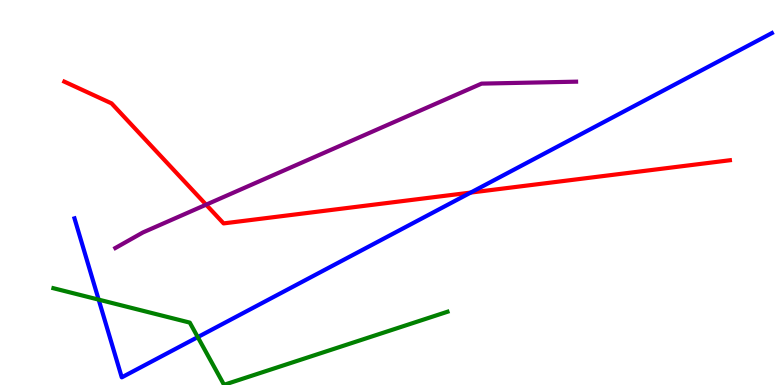[{'lines': ['blue', 'red'], 'intersections': [{'x': 6.07, 'y': 5.0}]}, {'lines': ['green', 'red'], 'intersections': []}, {'lines': ['purple', 'red'], 'intersections': [{'x': 2.66, 'y': 4.68}]}, {'lines': ['blue', 'green'], 'intersections': [{'x': 1.27, 'y': 2.22}, {'x': 2.55, 'y': 1.24}]}, {'lines': ['blue', 'purple'], 'intersections': []}, {'lines': ['green', 'purple'], 'intersections': []}]